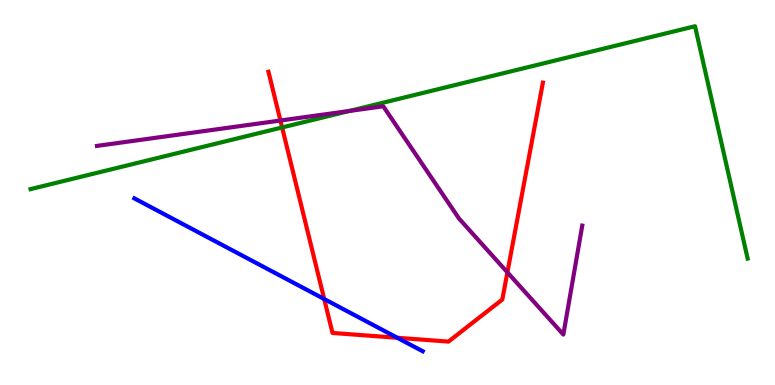[{'lines': ['blue', 'red'], 'intersections': [{'x': 4.18, 'y': 2.23}, {'x': 5.13, 'y': 1.23}]}, {'lines': ['green', 'red'], 'intersections': [{'x': 3.64, 'y': 6.69}]}, {'lines': ['purple', 'red'], 'intersections': [{'x': 3.62, 'y': 6.87}, {'x': 6.55, 'y': 2.93}]}, {'lines': ['blue', 'green'], 'intersections': []}, {'lines': ['blue', 'purple'], 'intersections': []}, {'lines': ['green', 'purple'], 'intersections': [{'x': 4.51, 'y': 7.12}]}]